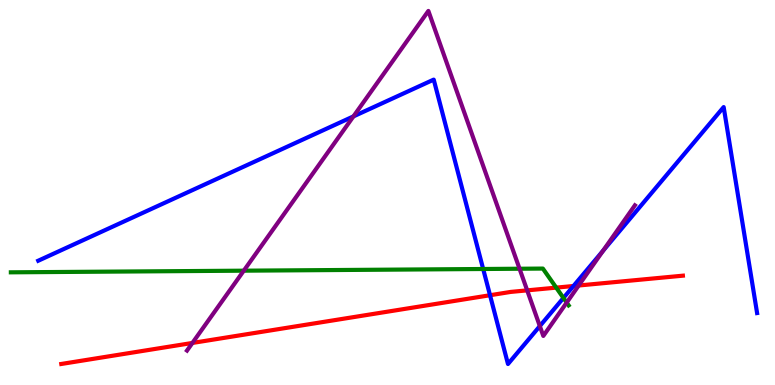[{'lines': ['blue', 'red'], 'intersections': [{'x': 6.32, 'y': 2.33}, {'x': 7.4, 'y': 2.57}]}, {'lines': ['green', 'red'], 'intersections': [{'x': 7.18, 'y': 2.53}]}, {'lines': ['purple', 'red'], 'intersections': [{'x': 2.48, 'y': 1.09}, {'x': 6.8, 'y': 2.46}, {'x': 7.47, 'y': 2.58}]}, {'lines': ['blue', 'green'], 'intersections': [{'x': 6.23, 'y': 3.01}, {'x': 7.27, 'y': 2.26}]}, {'lines': ['blue', 'purple'], 'intersections': [{'x': 4.56, 'y': 6.98}, {'x': 6.97, 'y': 1.53}, {'x': 7.78, 'y': 3.49}]}, {'lines': ['green', 'purple'], 'intersections': [{'x': 3.15, 'y': 2.97}, {'x': 6.7, 'y': 3.02}, {'x': 7.31, 'y': 2.14}]}]